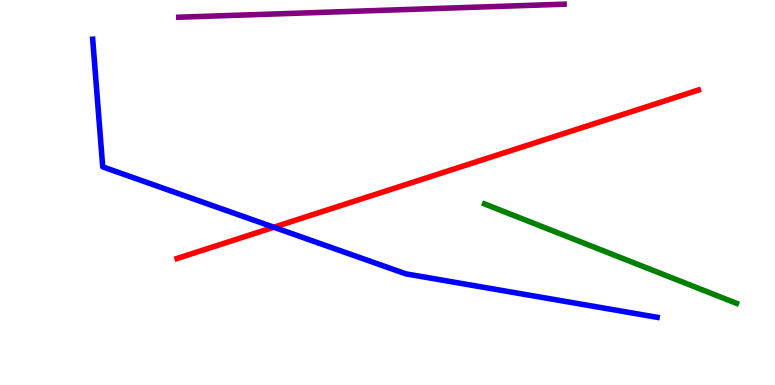[{'lines': ['blue', 'red'], 'intersections': [{'x': 3.53, 'y': 4.1}]}, {'lines': ['green', 'red'], 'intersections': []}, {'lines': ['purple', 'red'], 'intersections': []}, {'lines': ['blue', 'green'], 'intersections': []}, {'lines': ['blue', 'purple'], 'intersections': []}, {'lines': ['green', 'purple'], 'intersections': []}]